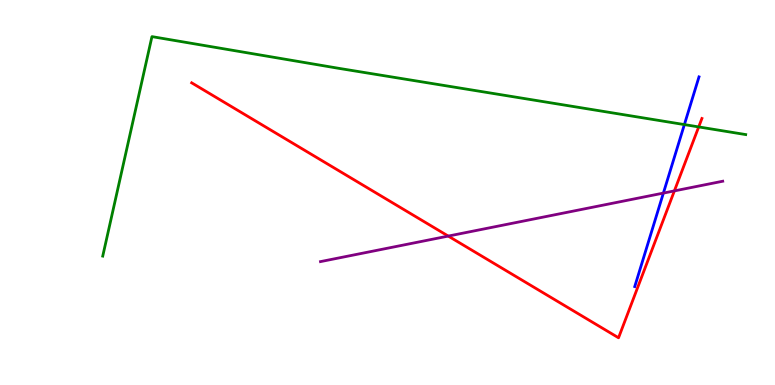[{'lines': ['blue', 'red'], 'intersections': []}, {'lines': ['green', 'red'], 'intersections': [{'x': 9.02, 'y': 6.7}]}, {'lines': ['purple', 'red'], 'intersections': [{'x': 5.78, 'y': 3.87}, {'x': 8.7, 'y': 5.04}]}, {'lines': ['blue', 'green'], 'intersections': [{'x': 8.83, 'y': 6.76}]}, {'lines': ['blue', 'purple'], 'intersections': [{'x': 8.56, 'y': 4.98}]}, {'lines': ['green', 'purple'], 'intersections': []}]